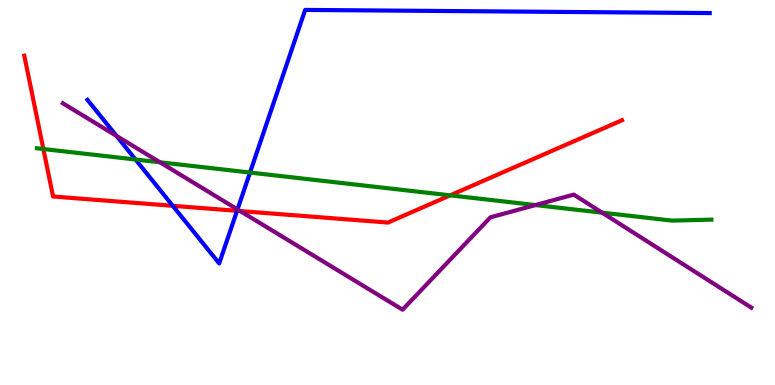[{'lines': ['blue', 'red'], 'intersections': [{'x': 2.23, 'y': 4.65}, {'x': 3.06, 'y': 4.52}]}, {'lines': ['green', 'red'], 'intersections': [{'x': 0.56, 'y': 6.13}, {'x': 5.81, 'y': 4.93}]}, {'lines': ['purple', 'red'], 'intersections': [{'x': 3.1, 'y': 4.52}]}, {'lines': ['blue', 'green'], 'intersections': [{'x': 1.75, 'y': 5.86}, {'x': 3.23, 'y': 5.52}]}, {'lines': ['blue', 'purple'], 'intersections': [{'x': 1.5, 'y': 6.47}, {'x': 3.06, 'y': 4.56}]}, {'lines': ['green', 'purple'], 'intersections': [{'x': 2.06, 'y': 5.78}, {'x': 6.91, 'y': 4.67}, {'x': 7.77, 'y': 4.48}]}]